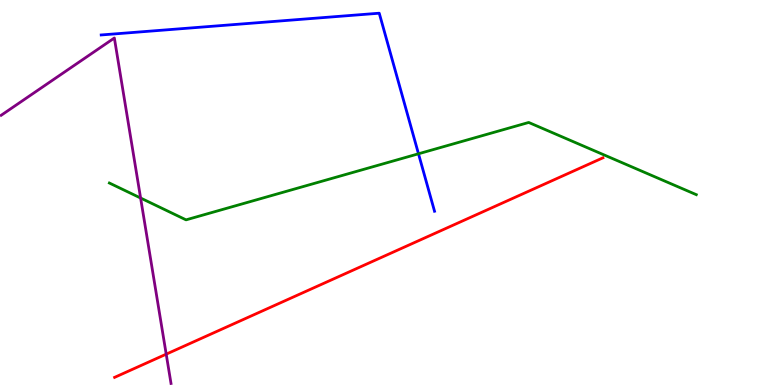[{'lines': ['blue', 'red'], 'intersections': []}, {'lines': ['green', 'red'], 'intersections': []}, {'lines': ['purple', 'red'], 'intersections': [{'x': 2.14, 'y': 0.801}]}, {'lines': ['blue', 'green'], 'intersections': [{'x': 5.4, 'y': 6.01}]}, {'lines': ['blue', 'purple'], 'intersections': []}, {'lines': ['green', 'purple'], 'intersections': [{'x': 1.81, 'y': 4.86}]}]